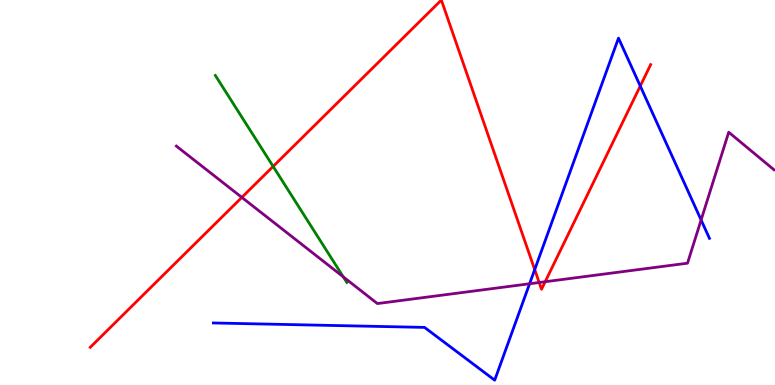[{'lines': ['blue', 'red'], 'intersections': [{'x': 6.9, 'y': 3.0}, {'x': 8.26, 'y': 7.77}]}, {'lines': ['green', 'red'], 'intersections': [{'x': 3.52, 'y': 5.68}]}, {'lines': ['purple', 'red'], 'intersections': [{'x': 3.12, 'y': 4.87}, {'x': 6.96, 'y': 2.66}, {'x': 7.03, 'y': 2.68}]}, {'lines': ['blue', 'green'], 'intersections': []}, {'lines': ['blue', 'purple'], 'intersections': [{'x': 6.83, 'y': 2.63}, {'x': 9.05, 'y': 4.29}]}, {'lines': ['green', 'purple'], 'intersections': [{'x': 4.43, 'y': 2.81}]}]